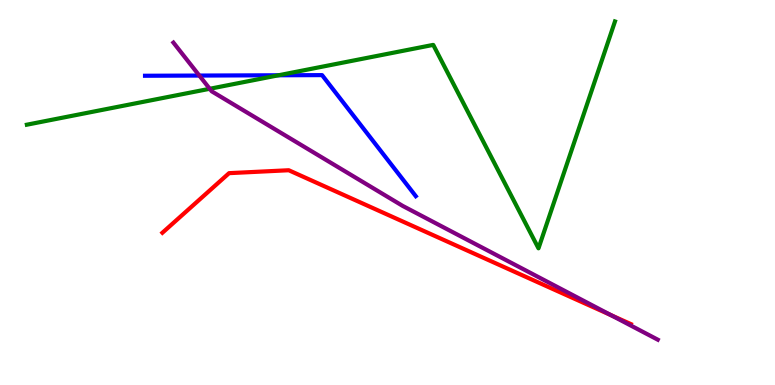[{'lines': ['blue', 'red'], 'intersections': []}, {'lines': ['green', 'red'], 'intersections': []}, {'lines': ['purple', 'red'], 'intersections': [{'x': 7.88, 'y': 1.81}]}, {'lines': ['blue', 'green'], 'intersections': [{'x': 3.59, 'y': 8.04}]}, {'lines': ['blue', 'purple'], 'intersections': [{'x': 2.57, 'y': 8.04}]}, {'lines': ['green', 'purple'], 'intersections': [{'x': 2.71, 'y': 7.69}]}]